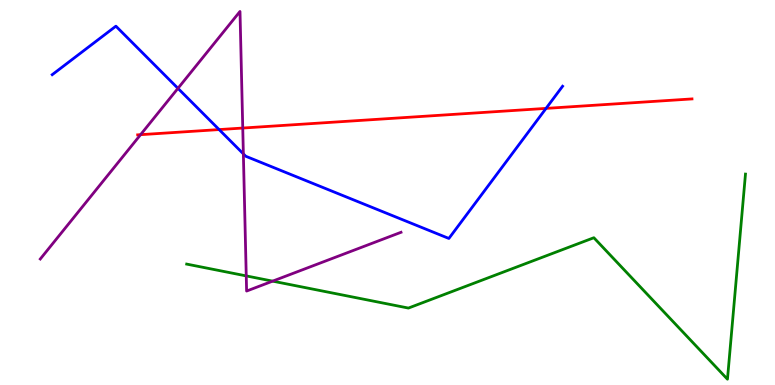[{'lines': ['blue', 'red'], 'intersections': [{'x': 2.83, 'y': 6.63}, {'x': 7.05, 'y': 7.18}]}, {'lines': ['green', 'red'], 'intersections': []}, {'lines': ['purple', 'red'], 'intersections': [{'x': 1.81, 'y': 6.5}, {'x': 3.13, 'y': 6.67}]}, {'lines': ['blue', 'green'], 'intersections': []}, {'lines': ['blue', 'purple'], 'intersections': [{'x': 2.3, 'y': 7.71}, {'x': 3.14, 'y': 6.0}]}, {'lines': ['green', 'purple'], 'intersections': [{'x': 3.18, 'y': 2.83}, {'x': 3.52, 'y': 2.7}]}]